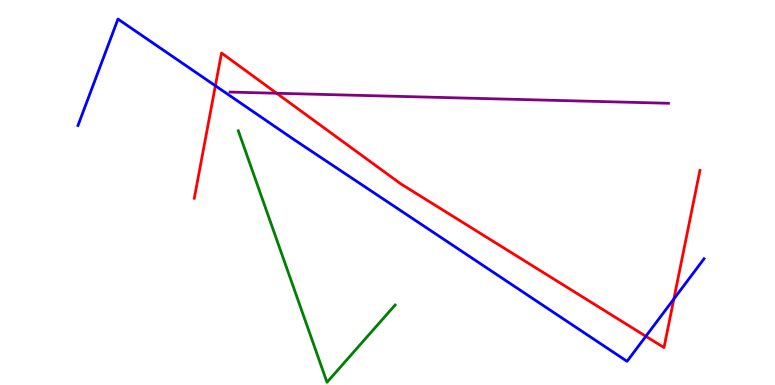[{'lines': ['blue', 'red'], 'intersections': [{'x': 2.78, 'y': 7.77}, {'x': 8.33, 'y': 1.27}, {'x': 8.69, 'y': 2.23}]}, {'lines': ['green', 'red'], 'intersections': []}, {'lines': ['purple', 'red'], 'intersections': [{'x': 3.57, 'y': 7.58}]}, {'lines': ['blue', 'green'], 'intersections': []}, {'lines': ['blue', 'purple'], 'intersections': []}, {'lines': ['green', 'purple'], 'intersections': []}]